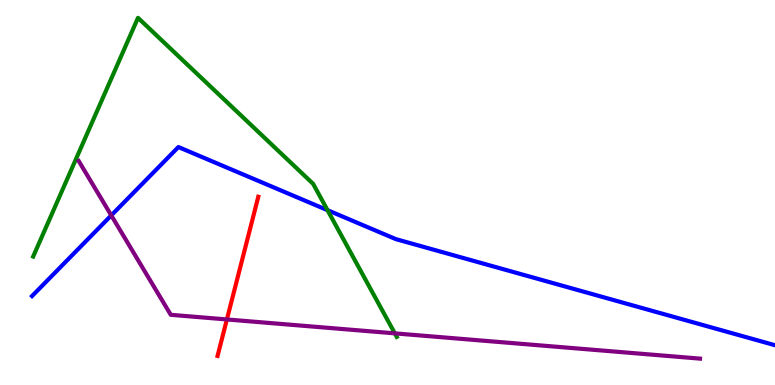[{'lines': ['blue', 'red'], 'intersections': []}, {'lines': ['green', 'red'], 'intersections': []}, {'lines': ['purple', 'red'], 'intersections': [{'x': 2.93, 'y': 1.7}]}, {'lines': ['blue', 'green'], 'intersections': [{'x': 4.23, 'y': 4.54}]}, {'lines': ['blue', 'purple'], 'intersections': [{'x': 1.44, 'y': 4.41}]}, {'lines': ['green', 'purple'], 'intersections': [{'x': 5.09, 'y': 1.34}]}]